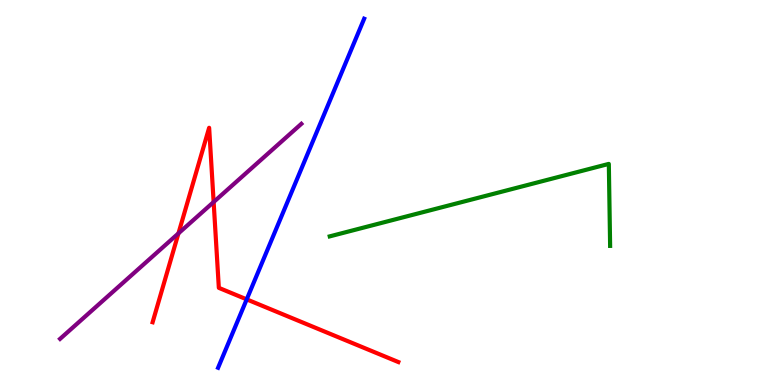[{'lines': ['blue', 'red'], 'intersections': [{'x': 3.18, 'y': 2.22}]}, {'lines': ['green', 'red'], 'intersections': []}, {'lines': ['purple', 'red'], 'intersections': [{'x': 2.3, 'y': 3.94}, {'x': 2.76, 'y': 4.75}]}, {'lines': ['blue', 'green'], 'intersections': []}, {'lines': ['blue', 'purple'], 'intersections': []}, {'lines': ['green', 'purple'], 'intersections': []}]